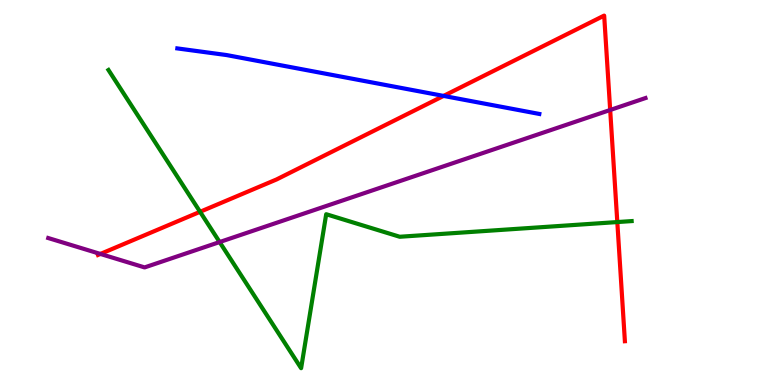[{'lines': ['blue', 'red'], 'intersections': [{'x': 5.72, 'y': 7.51}]}, {'lines': ['green', 'red'], 'intersections': [{'x': 2.58, 'y': 4.5}, {'x': 7.97, 'y': 4.23}]}, {'lines': ['purple', 'red'], 'intersections': [{'x': 1.3, 'y': 3.4}, {'x': 7.87, 'y': 7.14}]}, {'lines': ['blue', 'green'], 'intersections': []}, {'lines': ['blue', 'purple'], 'intersections': []}, {'lines': ['green', 'purple'], 'intersections': [{'x': 2.83, 'y': 3.71}]}]